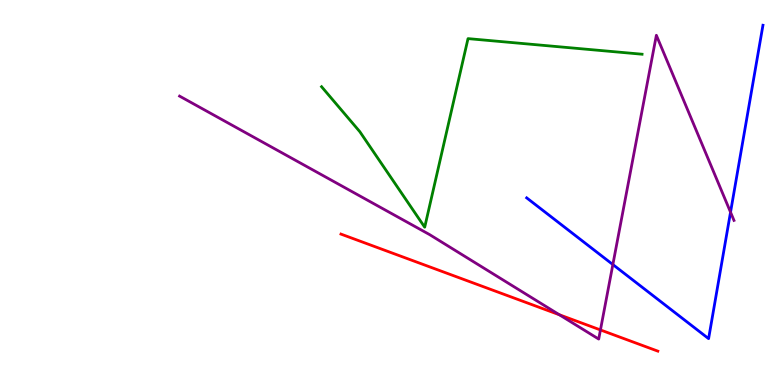[{'lines': ['blue', 'red'], 'intersections': []}, {'lines': ['green', 'red'], 'intersections': []}, {'lines': ['purple', 'red'], 'intersections': [{'x': 7.22, 'y': 1.82}, {'x': 7.75, 'y': 1.43}]}, {'lines': ['blue', 'green'], 'intersections': []}, {'lines': ['blue', 'purple'], 'intersections': [{'x': 7.91, 'y': 3.13}, {'x': 9.43, 'y': 4.49}]}, {'lines': ['green', 'purple'], 'intersections': []}]